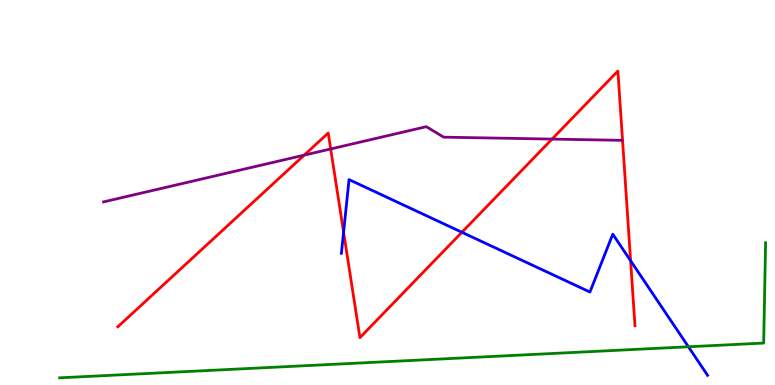[{'lines': ['blue', 'red'], 'intersections': [{'x': 4.43, 'y': 3.97}, {'x': 5.96, 'y': 3.97}, {'x': 8.14, 'y': 3.23}]}, {'lines': ['green', 'red'], 'intersections': []}, {'lines': ['purple', 'red'], 'intersections': [{'x': 3.93, 'y': 5.97}, {'x': 4.27, 'y': 6.13}, {'x': 7.12, 'y': 6.39}]}, {'lines': ['blue', 'green'], 'intersections': [{'x': 8.88, 'y': 0.993}]}, {'lines': ['blue', 'purple'], 'intersections': []}, {'lines': ['green', 'purple'], 'intersections': []}]